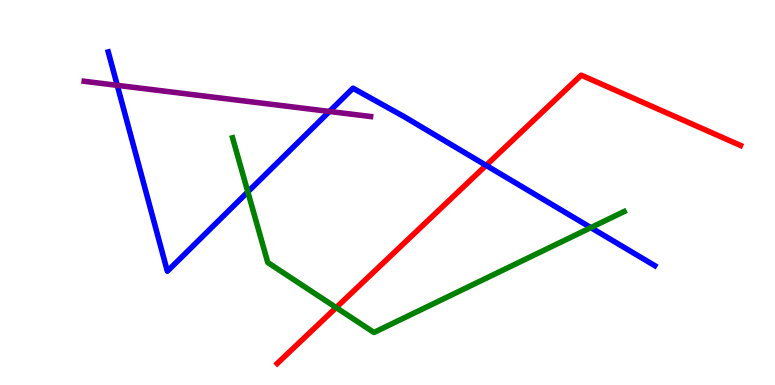[{'lines': ['blue', 'red'], 'intersections': [{'x': 6.27, 'y': 5.7}]}, {'lines': ['green', 'red'], 'intersections': [{'x': 4.34, 'y': 2.01}]}, {'lines': ['purple', 'red'], 'intersections': []}, {'lines': ['blue', 'green'], 'intersections': [{'x': 3.2, 'y': 5.02}, {'x': 7.62, 'y': 4.09}]}, {'lines': ['blue', 'purple'], 'intersections': [{'x': 1.51, 'y': 7.78}, {'x': 4.25, 'y': 7.1}]}, {'lines': ['green', 'purple'], 'intersections': []}]